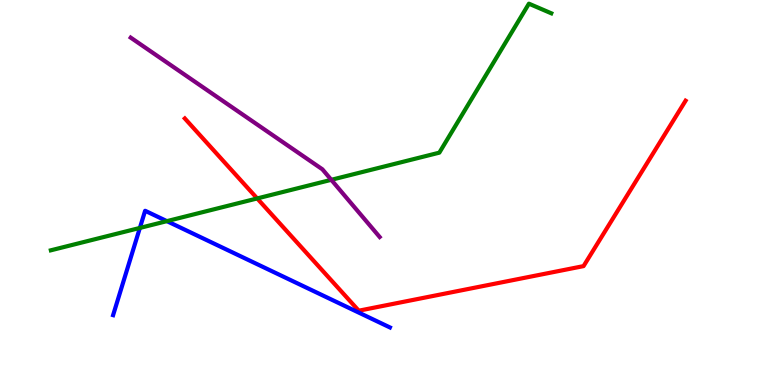[{'lines': ['blue', 'red'], 'intersections': []}, {'lines': ['green', 'red'], 'intersections': [{'x': 3.32, 'y': 4.85}]}, {'lines': ['purple', 'red'], 'intersections': []}, {'lines': ['blue', 'green'], 'intersections': [{'x': 1.8, 'y': 4.08}, {'x': 2.15, 'y': 4.26}]}, {'lines': ['blue', 'purple'], 'intersections': []}, {'lines': ['green', 'purple'], 'intersections': [{'x': 4.27, 'y': 5.33}]}]